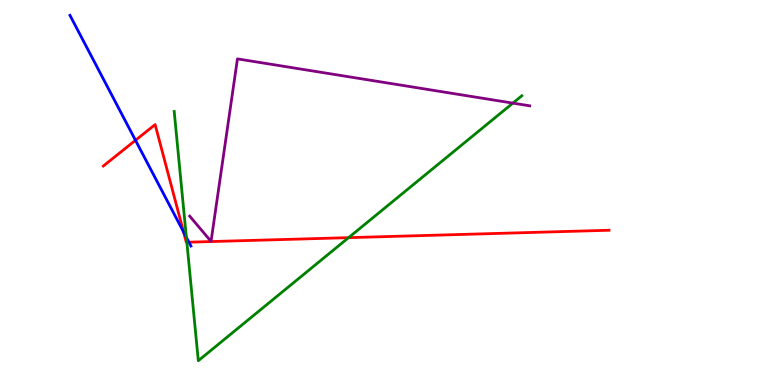[{'lines': ['blue', 'red'], 'intersections': [{'x': 1.75, 'y': 6.36}, {'x': 2.37, 'y': 3.97}, {'x': 2.44, 'y': 3.71}]}, {'lines': ['green', 'red'], 'intersections': [{'x': 2.41, 'y': 3.71}, {'x': 4.5, 'y': 3.83}]}, {'lines': ['purple', 'red'], 'intersections': []}, {'lines': ['blue', 'green'], 'intersections': [{'x': 2.4, 'y': 3.84}]}, {'lines': ['blue', 'purple'], 'intersections': []}, {'lines': ['green', 'purple'], 'intersections': [{'x': 6.62, 'y': 7.32}]}]